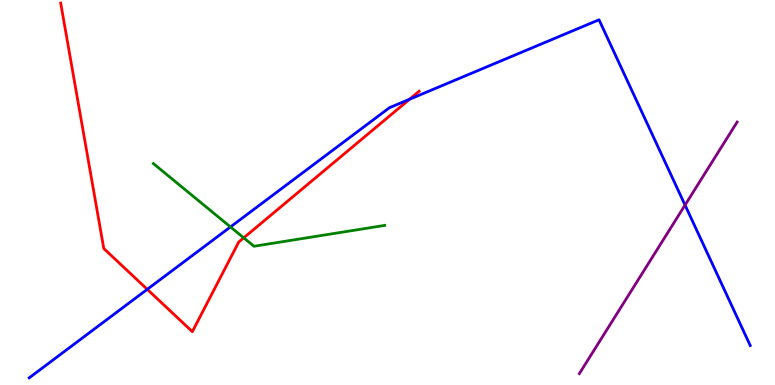[{'lines': ['blue', 'red'], 'intersections': [{'x': 1.9, 'y': 2.49}, {'x': 5.28, 'y': 7.42}]}, {'lines': ['green', 'red'], 'intersections': [{'x': 3.15, 'y': 3.82}]}, {'lines': ['purple', 'red'], 'intersections': []}, {'lines': ['blue', 'green'], 'intersections': [{'x': 2.97, 'y': 4.11}]}, {'lines': ['blue', 'purple'], 'intersections': [{'x': 8.84, 'y': 4.67}]}, {'lines': ['green', 'purple'], 'intersections': []}]